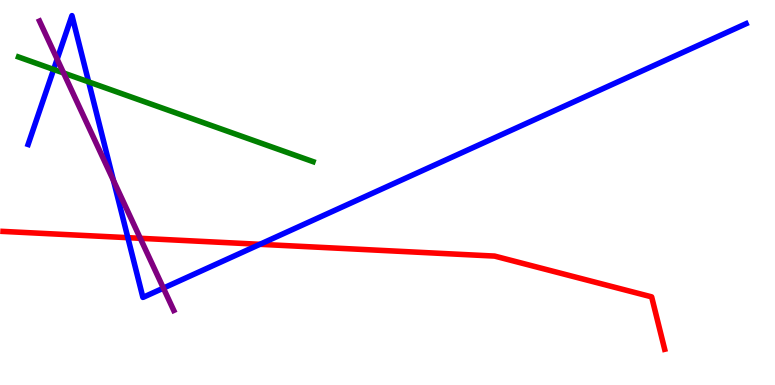[{'lines': ['blue', 'red'], 'intersections': [{'x': 1.65, 'y': 3.83}, {'x': 3.35, 'y': 3.65}]}, {'lines': ['green', 'red'], 'intersections': []}, {'lines': ['purple', 'red'], 'intersections': [{'x': 1.81, 'y': 3.81}]}, {'lines': ['blue', 'green'], 'intersections': [{'x': 0.692, 'y': 8.2}, {'x': 1.14, 'y': 7.87}]}, {'lines': ['blue', 'purple'], 'intersections': [{'x': 0.737, 'y': 8.46}, {'x': 1.46, 'y': 5.31}, {'x': 2.11, 'y': 2.52}]}, {'lines': ['green', 'purple'], 'intersections': [{'x': 0.82, 'y': 8.1}]}]